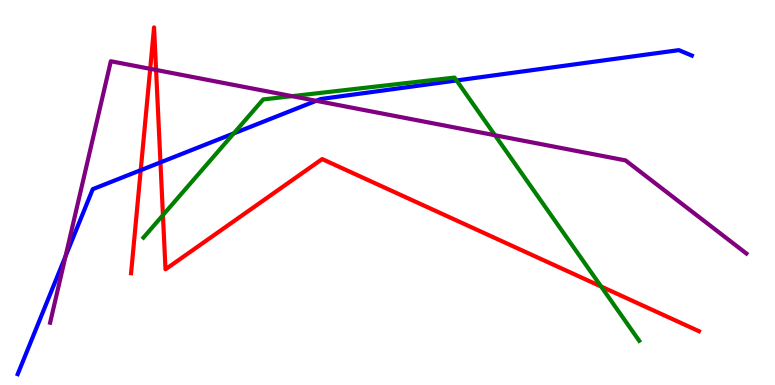[{'lines': ['blue', 'red'], 'intersections': [{'x': 1.82, 'y': 5.58}, {'x': 2.07, 'y': 5.78}]}, {'lines': ['green', 'red'], 'intersections': [{'x': 2.1, 'y': 4.41}, {'x': 7.76, 'y': 2.56}]}, {'lines': ['purple', 'red'], 'intersections': [{'x': 1.94, 'y': 8.21}, {'x': 2.01, 'y': 8.18}]}, {'lines': ['blue', 'green'], 'intersections': [{'x': 3.02, 'y': 6.53}, {'x': 5.89, 'y': 7.91}]}, {'lines': ['blue', 'purple'], 'intersections': [{'x': 0.846, 'y': 3.35}, {'x': 4.08, 'y': 7.38}]}, {'lines': ['green', 'purple'], 'intersections': [{'x': 3.77, 'y': 7.5}, {'x': 6.39, 'y': 6.49}]}]